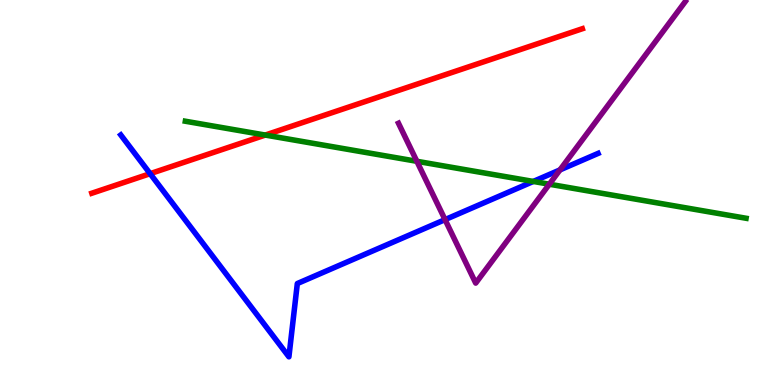[{'lines': ['blue', 'red'], 'intersections': [{'x': 1.94, 'y': 5.49}]}, {'lines': ['green', 'red'], 'intersections': [{'x': 3.42, 'y': 6.49}]}, {'lines': ['purple', 'red'], 'intersections': []}, {'lines': ['blue', 'green'], 'intersections': [{'x': 6.88, 'y': 5.29}]}, {'lines': ['blue', 'purple'], 'intersections': [{'x': 5.74, 'y': 4.3}, {'x': 7.23, 'y': 5.59}]}, {'lines': ['green', 'purple'], 'intersections': [{'x': 5.38, 'y': 5.81}, {'x': 7.09, 'y': 5.22}]}]